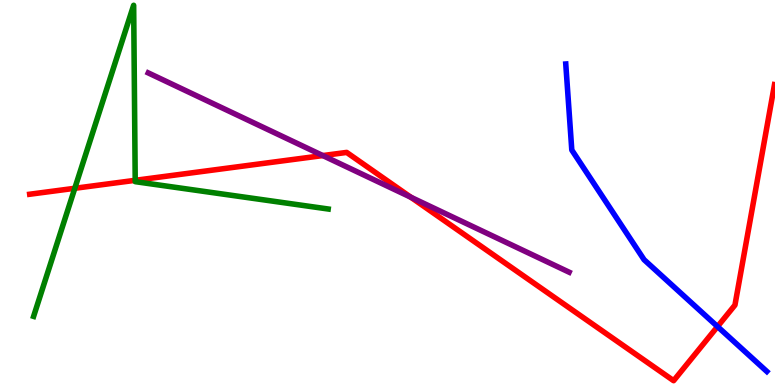[{'lines': ['blue', 'red'], 'intersections': [{'x': 9.26, 'y': 1.52}]}, {'lines': ['green', 'red'], 'intersections': [{'x': 0.965, 'y': 5.11}, {'x': 1.74, 'y': 5.32}]}, {'lines': ['purple', 'red'], 'intersections': [{'x': 4.17, 'y': 5.96}, {'x': 5.3, 'y': 4.88}]}, {'lines': ['blue', 'green'], 'intersections': []}, {'lines': ['blue', 'purple'], 'intersections': []}, {'lines': ['green', 'purple'], 'intersections': []}]